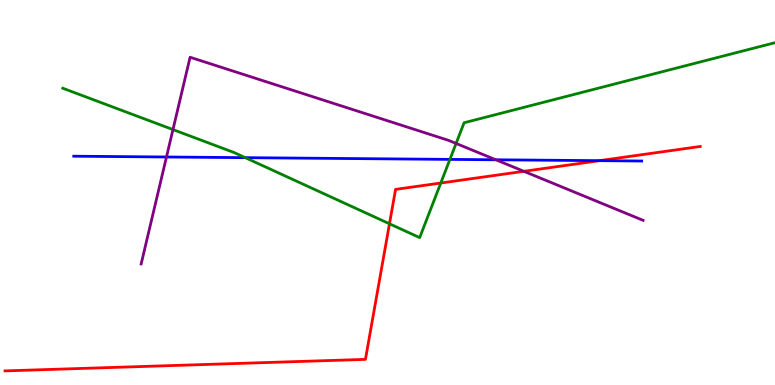[{'lines': ['blue', 'red'], 'intersections': [{'x': 7.73, 'y': 5.83}]}, {'lines': ['green', 'red'], 'intersections': [{'x': 5.03, 'y': 4.19}, {'x': 5.69, 'y': 5.25}]}, {'lines': ['purple', 'red'], 'intersections': [{'x': 6.76, 'y': 5.55}]}, {'lines': ['blue', 'green'], 'intersections': [{'x': 3.16, 'y': 5.9}, {'x': 5.81, 'y': 5.86}]}, {'lines': ['blue', 'purple'], 'intersections': [{'x': 2.15, 'y': 5.92}, {'x': 6.4, 'y': 5.85}]}, {'lines': ['green', 'purple'], 'intersections': [{'x': 2.23, 'y': 6.63}, {'x': 5.88, 'y': 6.27}]}]